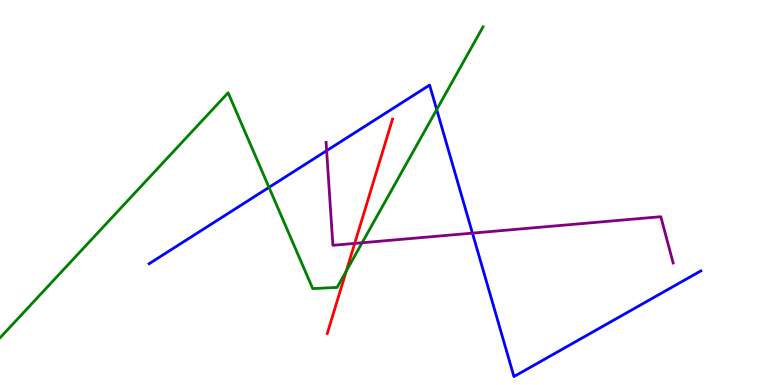[{'lines': ['blue', 'red'], 'intersections': []}, {'lines': ['green', 'red'], 'intersections': [{'x': 4.47, 'y': 2.96}]}, {'lines': ['purple', 'red'], 'intersections': [{'x': 4.58, 'y': 3.68}]}, {'lines': ['blue', 'green'], 'intersections': [{'x': 3.47, 'y': 5.13}, {'x': 5.63, 'y': 7.15}]}, {'lines': ['blue', 'purple'], 'intersections': [{'x': 4.21, 'y': 6.09}, {'x': 6.1, 'y': 3.94}]}, {'lines': ['green', 'purple'], 'intersections': [{'x': 4.67, 'y': 3.69}]}]